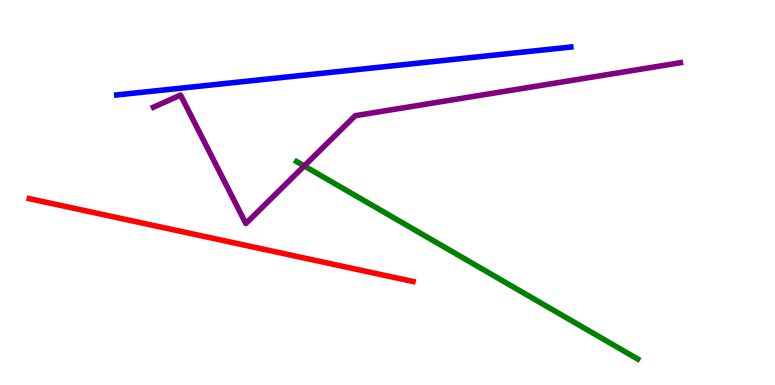[{'lines': ['blue', 'red'], 'intersections': []}, {'lines': ['green', 'red'], 'intersections': []}, {'lines': ['purple', 'red'], 'intersections': []}, {'lines': ['blue', 'green'], 'intersections': []}, {'lines': ['blue', 'purple'], 'intersections': []}, {'lines': ['green', 'purple'], 'intersections': [{'x': 3.93, 'y': 5.69}]}]